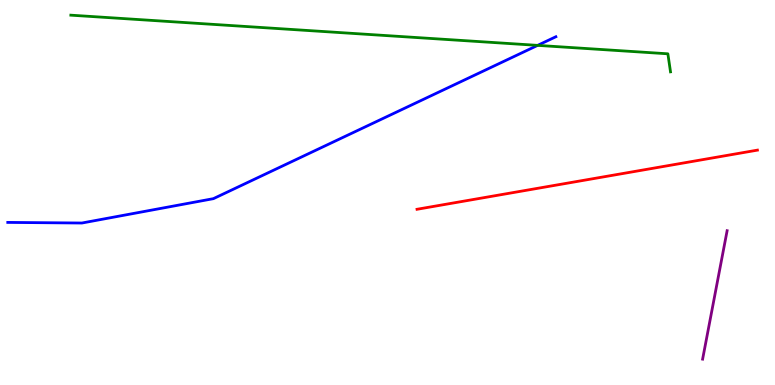[{'lines': ['blue', 'red'], 'intersections': []}, {'lines': ['green', 'red'], 'intersections': []}, {'lines': ['purple', 'red'], 'intersections': []}, {'lines': ['blue', 'green'], 'intersections': [{'x': 6.94, 'y': 8.82}]}, {'lines': ['blue', 'purple'], 'intersections': []}, {'lines': ['green', 'purple'], 'intersections': []}]